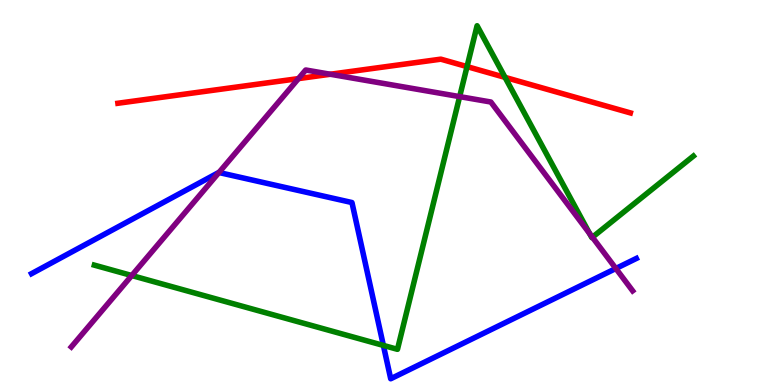[{'lines': ['blue', 'red'], 'intersections': []}, {'lines': ['green', 'red'], 'intersections': [{'x': 6.03, 'y': 8.27}, {'x': 6.52, 'y': 7.99}]}, {'lines': ['purple', 'red'], 'intersections': [{'x': 3.85, 'y': 7.96}, {'x': 4.26, 'y': 8.07}]}, {'lines': ['blue', 'green'], 'intersections': [{'x': 4.95, 'y': 1.03}]}, {'lines': ['blue', 'purple'], 'intersections': [{'x': 2.83, 'y': 5.52}, {'x': 7.95, 'y': 3.03}]}, {'lines': ['green', 'purple'], 'intersections': [{'x': 1.7, 'y': 2.84}, {'x': 5.93, 'y': 7.49}, {'x': 7.61, 'y': 3.93}, {'x': 7.64, 'y': 3.84}]}]